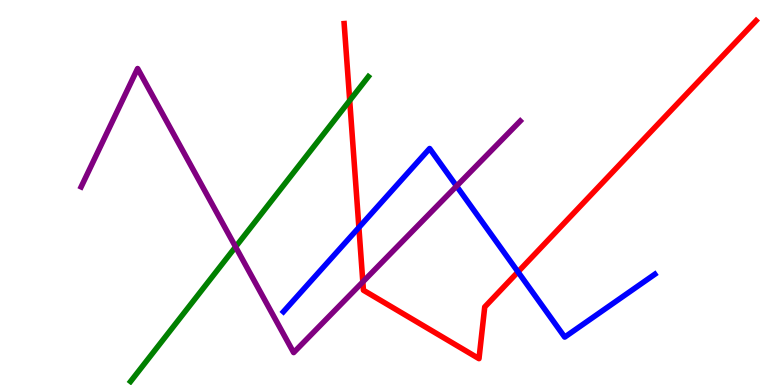[{'lines': ['blue', 'red'], 'intersections': [{'x': 4.63, 'y': 4.09}, {'x': 6.68, 'y': 2.94}]}, {'lines': ['green', 'red'], 'intersections': [{'x': 4.51, 'y': 7.39}]}, {'lines': ['purple', 'red'], 'intersections': [{'x': 4.68, 'y': 2.68}]}, {'lines': ['blue', 'green'], 'intersections': []}, {'lines': ['blue', 'purple'], 'intersections': [{'x': 5.89, 'y': 5.17}]}, {'lines': ['green', 'purple'], 'intersections': [{'x': 3.04, 'y': 3.59}]}]